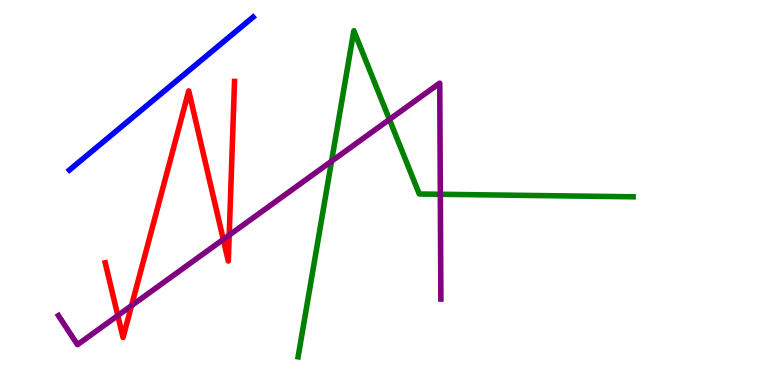[{'lines': ['blue', 'red'], 'intersections': []}, {'lines': ['green', 'red'], 'intersections': []}, {'lines': ['purple', 'red'], 'intersections': [{'x': 1.52, 'y': 1.8}, {'x': 1.7, 'y': 2.06}, {'x': 2.88, 'y': 3.78}, {'x': 2.96, 'y': 3.89}]}, {'lines': ['blue', 'green'], 'intersections': []}, {'lines': ['blue', 'purple'], 'intersections': []}, {'lines': ['green', 'purple'], 'intersections': [{'x': 4.28, 'y': 5.81}, {'x': 5.02, 'y': 6.9}, {'x': 5.68, 'y': 4.95}]}]